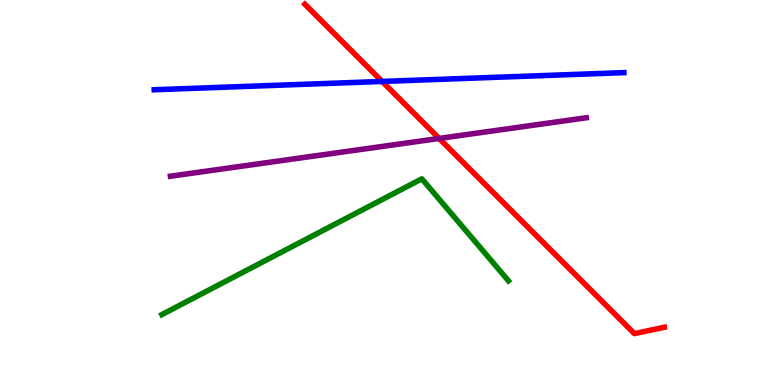[{'lines': ['blue', 'red'], 'intersections': [{'x': 4.93, 'y': 7.88}]}, {'lines': ['green', 'red'], 'intersections': []}, {'lines': ['purple', 'red'], 'intersections': [{'x': 5.67, 'y': 6.4}]}, {'lines': ['blue', 'green'], 'intersections': []}, {'lines': ['blue', 'purple'], 'intersections': []}, {'lines': ['green', 'purple'], 'intersections': []}]